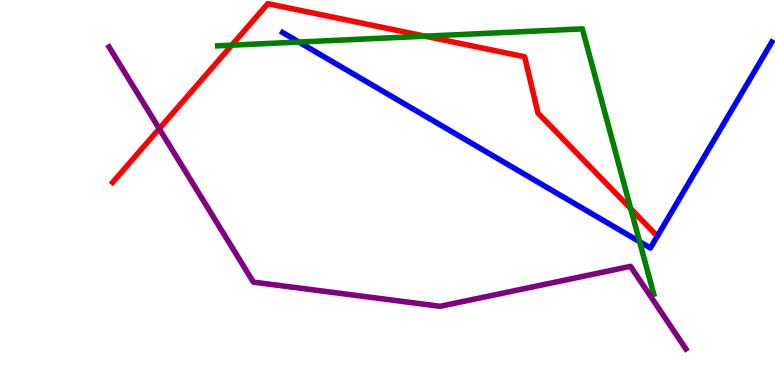[{'lines': ['blue', 'red'], 'intersections': []}, {'lines': ['green', 'red'], 'intersections': [{'x': 2.99, 'y': 8.83}, {'x': 5.49, 'y': 9.06}, {'x': 8.14, 'y': 4.58}]}, {'lines': ['purple', 'red'], 'intersections': [{'x': 2.05, 'y': 6.66}]}, {'lines': ['blue', 'green'], 'intersections': [{'x': 3.86, 'y': 8.91}, {'x': 8.25, 'y': 3.72}]}, {'lines': ['blue', 'purple'], 'intersections': []}, {'lines': ['green', 'purple'], 'intersections': []}]